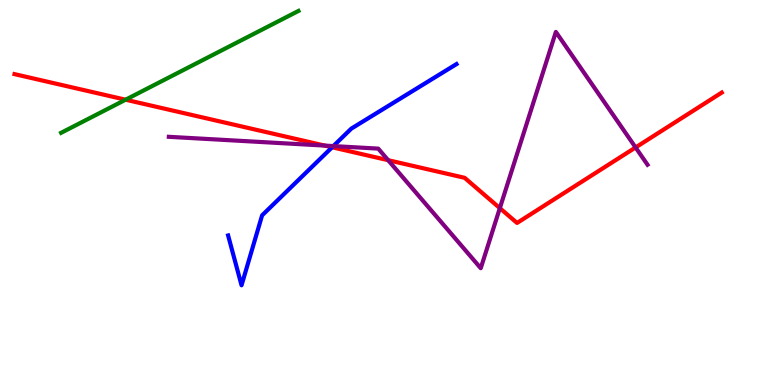[{'lines': ['blue', 'red'], 'intersections': [{'x': 4.29, 'y': 6.17}]}, {'lines': ['green', 'red'], 'intersections': [{'x': 1.62, 'y': 7.41}]}, {'lines': ['purple', 'red'], 'intersections': [{'x': 4.19, 'y': 6.22}, {'x': 5.01, 'y': 5.84}, {'x': 6.45, 'y': 4.59}, {'x': 8.2, 'y': 6.17}]}, {'lines': ['blue', 'green'], 'intersections': []}, {'lines': ['blue', 'purple'], 'intersections': [{'x': 4.3, 'y': 6.21}]}, {'lines': ['green', 'purple'], 'intersections': []}]